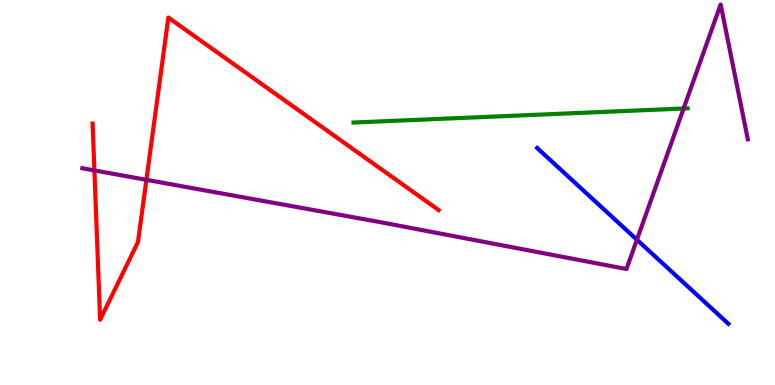[{'lines': ['blue', 'red'], 'intersections': []}, {'lines': ['green', 'red'], 'intersections': []}, {'lines': ['purple', 'red'], 'intersections': [{'x': 1.22, 'y': 5.57}, {'x': 1.89, 'y': 5.33}]}, {'lines': ['blue', 'green'], 'intersections': []}, {'lines': ['blue', 'purple'], 'intersections': [{'x': 8.22, 'y': 3.77}]}, {'lines': ['green', 'purple'], 'intersections': [{'x': 8.82, 'y': 7.18}]}]